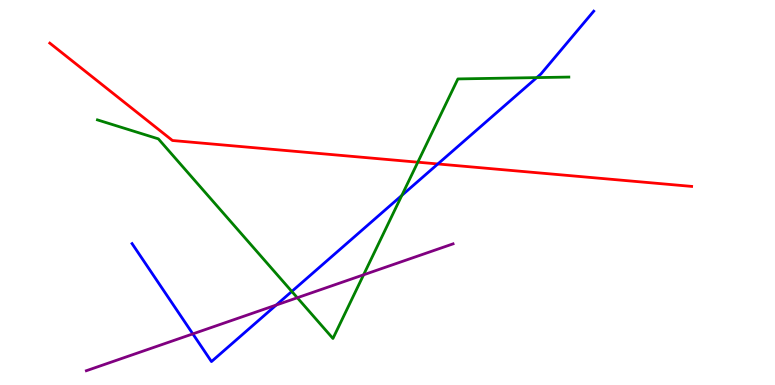[{'lines': ['blue', 'red'], 'intersections': [{'x': 5.65, 'y': 5.74}]}, {'lines': ['green', 'red'], 'intersections': [{'x': 5.39, 'y': 5.79}]}, {'lines': ['purple', 'red'], 'intersections': []}, {'lines': ['blue', 'green'], 'intersections': [{'x': 3.77, 'y': 2.43}, {'x': 5.18, 'y': 4.92}, {'x': 6.93, 'y': 7.98}]}, {'lines': ['blue', 'purple'], 'intersections': [{'x': 2.49, 'y': 1.33}, {'x': 3.56, 'y': 2.08}]}, {'lines': ['green', 'purple'], 'intersections': [{'x': 3.84, 'y': 2.27}, {'x': 4.69, 'y': 2.86}]}]